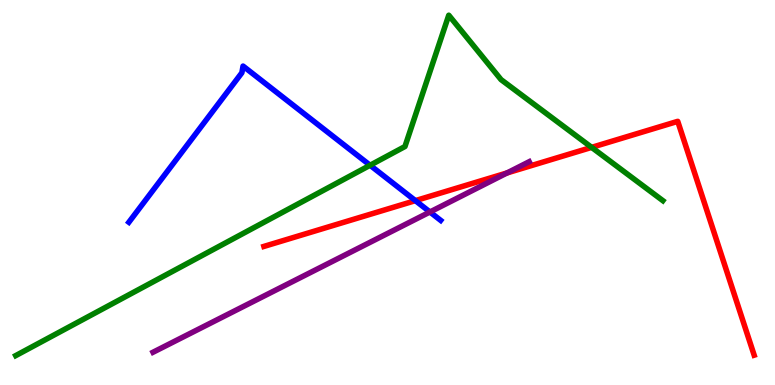[{'lines': ['blue', 'red'], 'intersections': [{'x': 5.36, 'y': 4.79}]}, {'lines': ['green', 'red'], 'intersections': [{'x': 7.63, 'y': 6.17}]}, {'lines': ['purple', 'red'], 'intersections': [{'x': 6.54, 'y': 5.51}]}, {'lines': ['blue', 'green'], 'intersections': [{'x': 4.78, 'y': 5.71}]}, {'lines': ['blue', 'purple'], 'intersections': [{'x': 5.55, 'y': 4.49}]}, {'lines': ['green', 'purple'], 'intersections': []}]